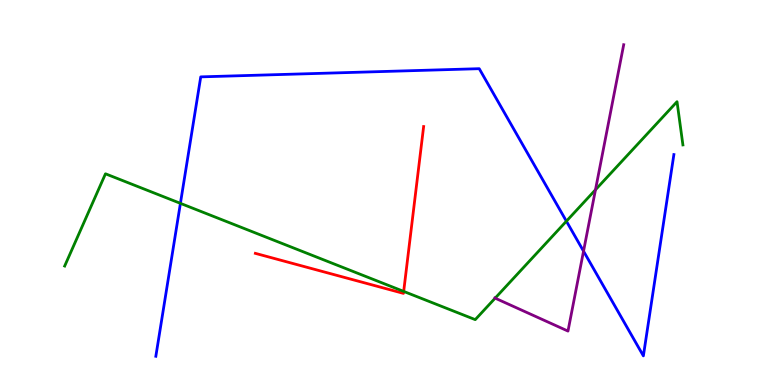[{'lines': ['blue', 'red'], 'intersections': []}, {'lines': ['green', 'red'], 'intersections': [{'x': 5.21, 'y': 2.43}]}, {'lines': ['purple', 'red'], 'intersections': []}, {'lines': ['blue', 'green'], 'intersections': [{'x': 2.33, 'y': 4.72}, {'x': 7.31, 'y': 4.25}]}, {'lines': ['blue', 'purple'], 'intersections': [{'x': 7.53, 'y': 3.48}]}, {'lines': ['green', 'purple'], 'intersections': [{'x': 6.39, 'y': 2.26}, {'x': 7.68, 'y': 5.07}]}]